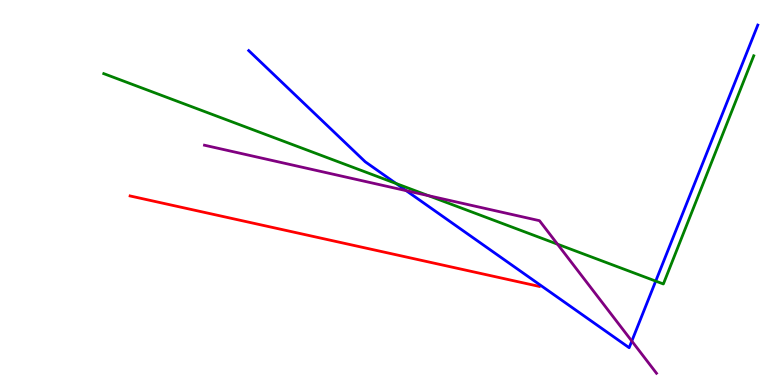[{'lines': ['blue', 'red'], 'intersections': []}, {'lines': ['green', 'red'], 'intersections': []}, {'lines': ['purple', 'red'], 'intersections': []}, {'lines': ['blue', 'green'], 'intersections': [{'x': 5.11, 'y': 5.23}, {'x': 8.46, 'y': 2.7}]}, {'lines': ['blue', 'purple'], 'intersections': [{'x': 5.24, 'y': 5.05}, {'x': 8.15, 'y': 1.14}]}, {'lines': ['green', 'purple'], 'intersections': [{'x': 5.53, 'y': 4.92}, {'x': 7.19, 'y': 3.66}]}]